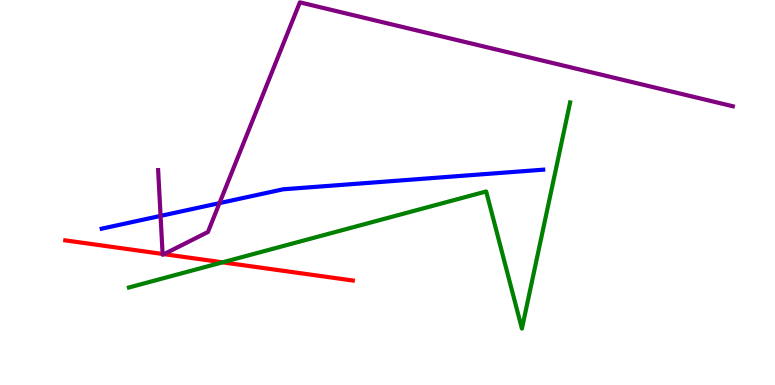[{'lines': ['blue', 'red'], 'intersections': []}, {'lines': ['green', 'red'], 'intersections': [{'x': 2.87, 'y': 3.19}]}, {'lines': ['purple', 'red'], 'intersections': [{'x': 2.1, 'y': 3.4}, {'x': 2.12, 'y': 3.4}]}, {'lines': ['blue', 'green'], 'intersections': []}, {'lines': ['blue', 'purple'], 'intersections': [{'x': 2.07, 'y': 4.39}, {'x': 2.83, 'y': 4.72}]}, {'lines': ['green', 'purple'], 'intersections': []}]